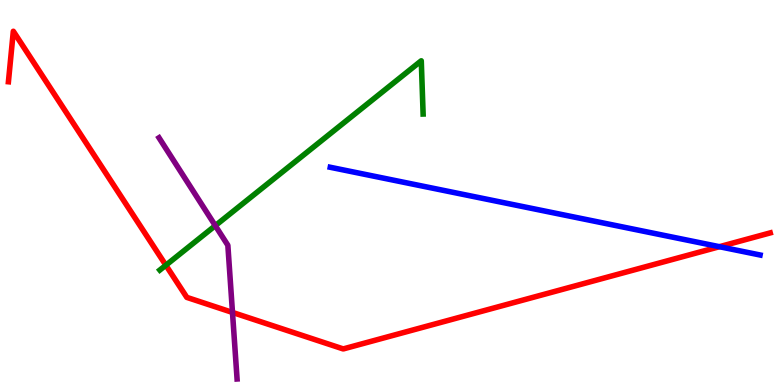[{'lines': ['blue', 'red'], 'intersections': [{'x': 9.28, 'y': 3.59}]}, {'lines': ['green', 'red'], 'intersections': [{'x': 2.14, 'y': 3.11}]}, {'lines': ['purple', 'red'], 'intersections': [{'x': 3.0, 'y': 1.88}]}, {'lines': ['blue', 'green'], 'intersections': []}, {'lines': ['blue', 'purple'], 'intersections': []}, {'lines': ['green', 'purple'], 'intersections': [{'x': 2.78, 'y': 4.14}]}]